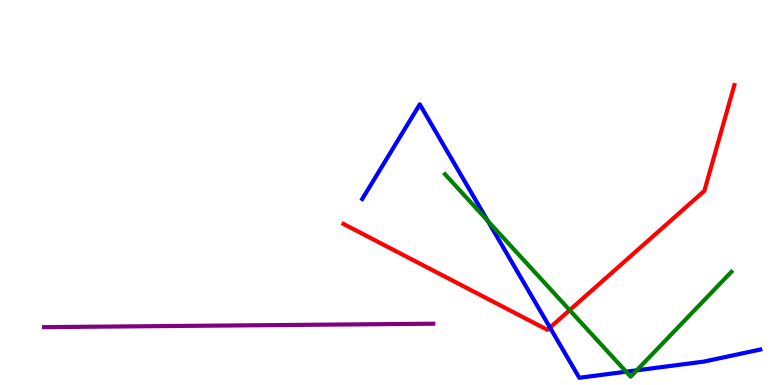[{'lines': ['blue', 'red'], 'intersections': [{'x': 7.1, 'y': 1.49}]}, {'lines': ['green', 'red'], 'intersections': [{'x': 7.35, 'y': 1.94}]}, {'lines': ['purple', 'red'], 'intersections': []}, {'lines': ['blue', 'green'], 'intersections': [{'x': 6.29, 'y': 4.26}, {'x': 8.08, 'y': 0.345}, {'x': 8.22, 'y': 0.381}]}, {'lines': ['blue', 'purple'], 'intersections': []}, {'lines': ['green', 'purple'], 'intersections': []}]